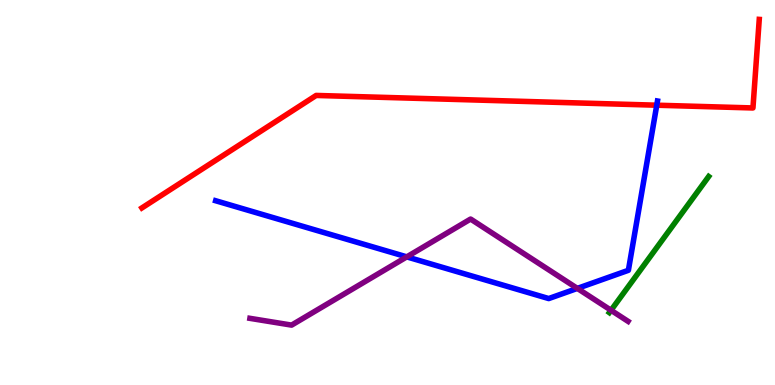[{'lines': ['blue', 'red'], 'intersections': [{'x': 8.47, 'y': 7.27}]}, {'lines': ['green', 'red'], 'intersections': []}, {'lines': ['purple', 'red'], 'intersections': []}, {'lines': ['blue', 'green'], 'intersections': []}, {'lines': ['blue', 'purple'], 'intersections': [{'x': 5.25, 'y': 3.33}, {'x': 7.45, 'y': 2.51}]}, {'lines': ['green', 'purple'], 'intersections': [{'x': 7.88, 'y': 1.94}]}]